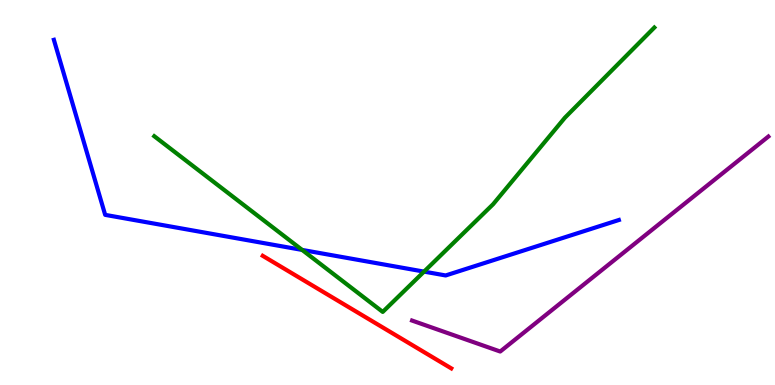[{'lines': ['blue', 'red'], 'intersections': []}, {'lines': ['green', 'red'], 'intersections': []}, {'lines': ['purple', 'red'], 'intersections': []}, {'lines': ['blue', 'green'], 'intersections': [{'x': 3.9, 'y': 3.51}, {'x': 5.47, 'y': 2.95}]}, {'lines': ['blue', 'purple'], 'intersections': []}, {'lines': ['green', 'purple'], 'intersections': []}]